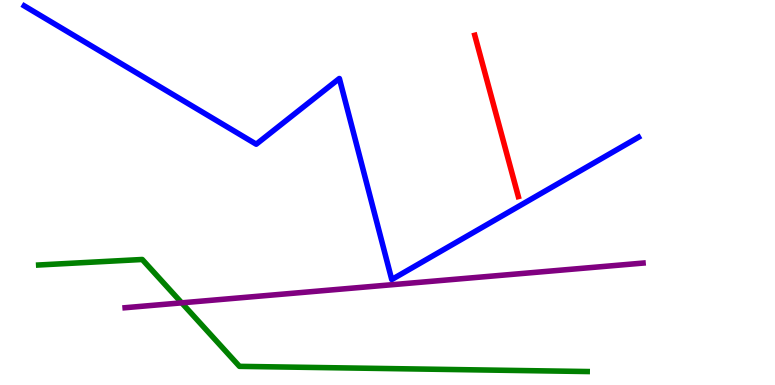[{'lines': ['blue', 'red'], 'intersections': []}, {'lines': ['green', 'red'], 'intersections': []}, {'lines': ['purple', 'red'], 'intersections': []}, {'lines': ['blue', 'green'], 'intersections': []}, {'lines': ['blue', 'purple'], 'intersections': []}, {'lines': ['green', 'purple'], 'intersections': [{'x': 2.34, 'y': 2.13}]}]